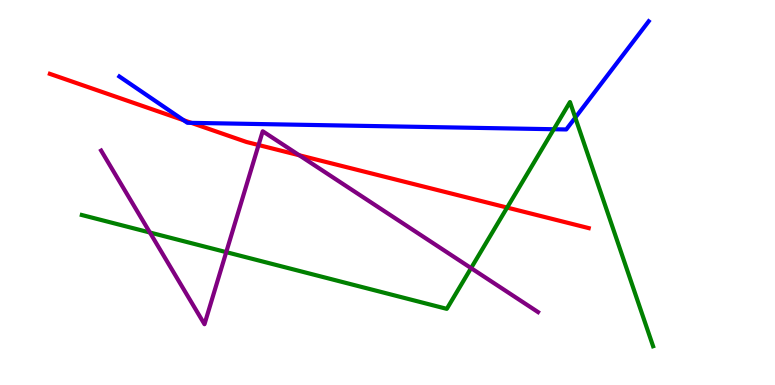[{'lines': ['blue', 'red'], 'intersections': [{'x': 2.37, 'y': 6.88}, {'x': 2.47, 'y': 6.81}]}, {'lines': ['green', 'red'], 'intersections': [{'x': 6.54, 'y': 4.61}]}, {'lines': ['purple', 'red'], 'intersections': [{'x': 3.34, 'y': 6.23}, {'x': 3.86, 'y': 5.97}]}, {'lines': ['blue', 'green'], 'intersections': [{'x': 7.15, 'y': 6.64}, {'x': 7.42, 'y': 6.94}]}, {'lines': ['blue', 'purple'], 'intersections': []}, {'lines': ['green', 'purple'], 'intersections': [{'x': 1.93, 'y': 3.96}, {'x': 2.92, 'y': 3.45}, {'x': 6.08, 'y': 3.04}]}]